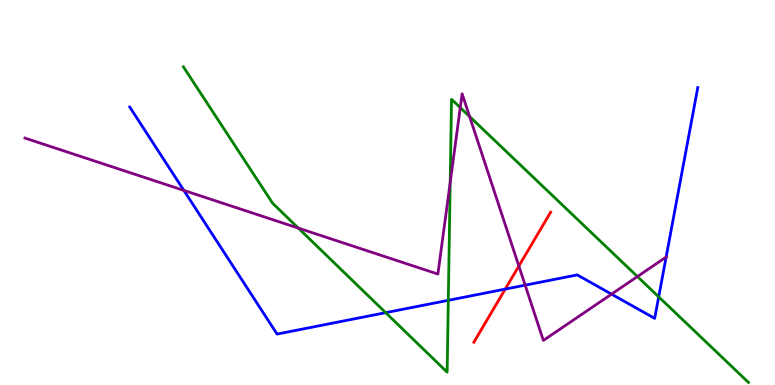[{'lines': ['blue', 'red'], 'intersections': [{'x': 6.52, 'y': 2.49}]}, {'lines': ['green', 'red'], 'intersections': []}, {'lines': ['purple', 'red'], 'intersections': [{'x': 6.69, 'y': 3.09}]}, {'lines': ['blue', 'green'], 'intersections': [{'x': 4.98, 'y': 1.88}, {'x': 5.78, 'y': 2.2}, {'x': 8.5, 'y': 2.29}]}, {'lines': ['blue', 'purple'], 'intersections': [{'x': 2.37, 'y': 5.05}, {'x': 6.78, 'y': 2.59}, {'x': 7.89, 'y': 2.36}, {'x': 8.6, 'y': 3.32}]}, {'lines': ['green', 'purple'], 'intersections': [{'x': 3.85, 'y': 4.08}, {'x': 5.81, 'y': 5.26}, {'x': 5.94, 'y': 7.2}, {'x': 6.06, 'y': 6.97}, {'x': 8.22, 'y': 2.82}]}]